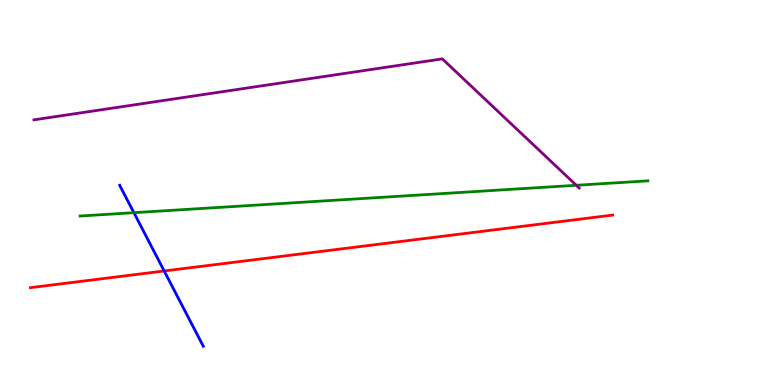[{'lines': ['blue', 'red'], 'intersections': [{'x': 2.12, 'y': 2.96}]}, {'lines': ['green', 'red'], 'intersections': []}, {'lines': ['purple', 'red'], 'intersections': []}, {'lines': ['blue', 'green'], 'intersections': [{'x': 1.73, 'y': 4.48}]}, {'lines': ['blue', 'purple'], 'intersections': []}, {'lines': ['green', 'purple'], 'intersections': [{'x': 7.44, 'y': 5.19}]}]